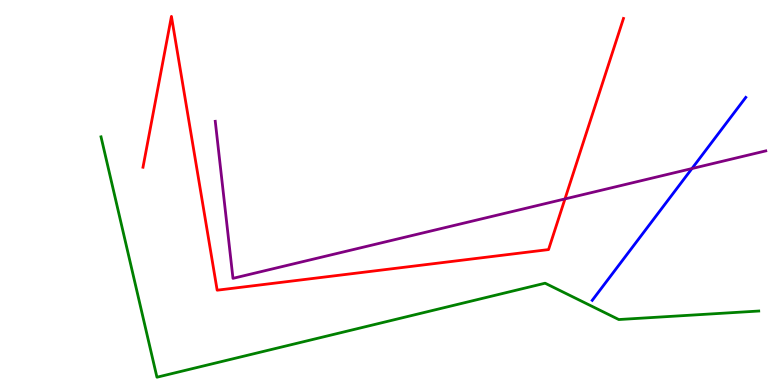[{'lines': ['blue', 'red'], 'intersections': []}, {'lines': ['green', 'red'], 'intersections': []}, {'lines': ['purple', 'red'], 'intersections': [{'x': 7.29, 'y': 4.83}]}, {'lines': ['blue', 'green'], 'intersections': []}, {'lines': ['blue', 'purple'], 'intersections': [{'x': 8.93, 'y': 5.62}]}, {'lines': ['green', 'purple'], 'intersections': []}]